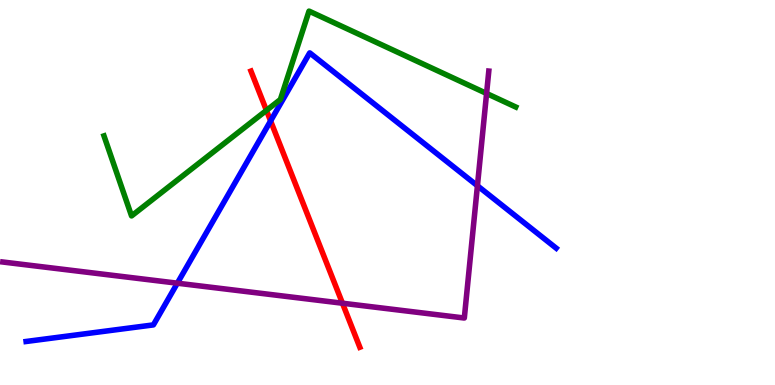[{'lines': ['blue', 'red'], 'intersections': [{'x': 3.49, 'y': 6.86}]}, {'lines': ['green', 'red'], 'intersections': [{'x': 3.44, 'y': 7.13}]}, {'lines': ['purple', 'red'], 'intersections': [{'x': 4.42, 'y': 2.12}]}, {'lines': ['blue', 'green'], 'intersections': []}, {'lines': ['blue', 'purple'], 'intersections': [{'x': 2.29, 'y': 2.64}, {'x': 6.16, 'y': 5.18}]}, {'lines': ['green', 'purple'], 'intersections': [{'x': 6.28, 'y': 7.57}]}]